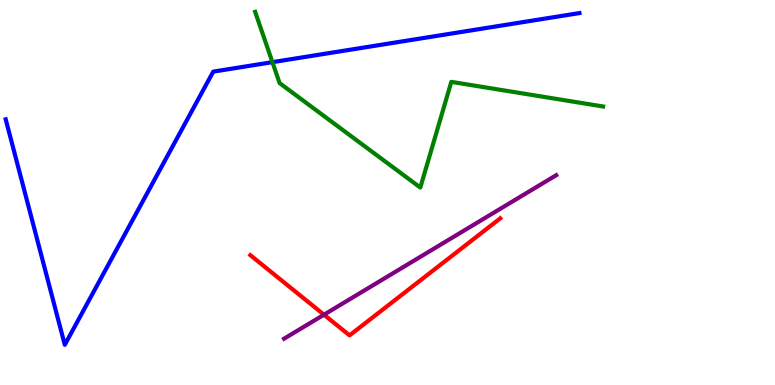[{'lines': ['blue', 'red'], 'intersections': []}, {'lines': ['green', 'red'], 'intersections': []}, {'lines': ['purple', 'red'], 'intersections': [{'x': 4.18, 'y': 1.83}]}, {'lines': ['blue', 'green'], 'intersections': [{'x': 3.52, 'y': 8.39}]}, {'lines': ['blue', 'purple'], 'intersections': []}, {'lines': ['green', 'purple'], 'intersections': []}]